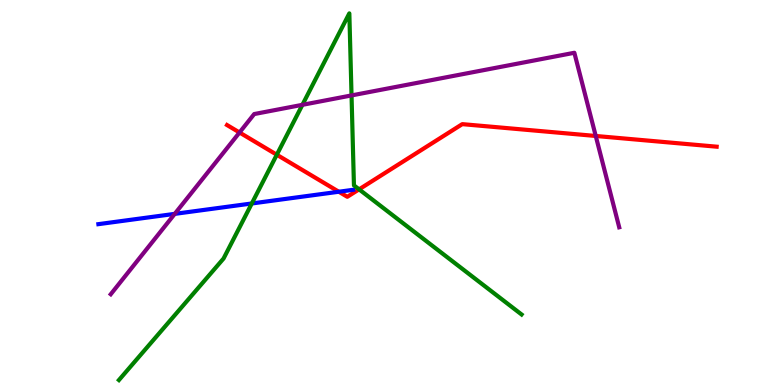[{'lines': ['blue', 'red'], 'intersections': [{'x': 4.37, 'y': 5.02}]}, {'lines': ['green', 'red'], 'intersections': [{'x': 3.57, 'y': 5.98}, {'x': 4.63, 'y': 5.08}]}, {'lines': ['purple', 'red'], 'intersections': [{'x': 3.09, 'y': 6.56}, {'x': 7.69, 'y': 6.47}]}, {'lines': ['blue', 'green'], 'intersections': [{'x': 3.25, 'y': 4.71}]}, {'lines': ['blue', 'purple'], 'intersections': [{'x': 2.25, 'y': 4.45}]}, {'lines': ['green', 'purple'], 'intersections': [{'x': 3.9, 'y': 7.28}, {'x': 4.54, 'y': 7.52}]}]